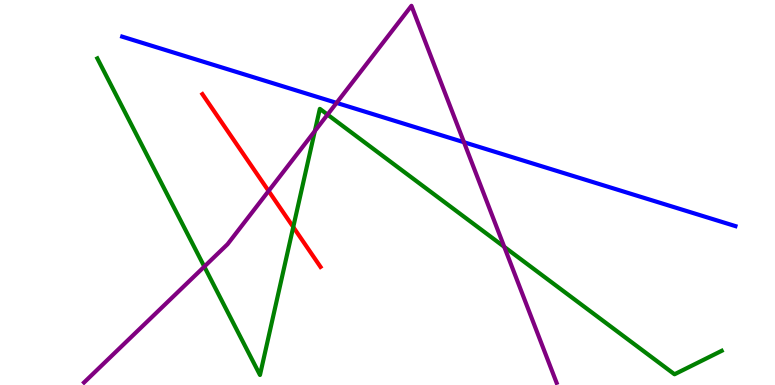[{'lines': ['blue', 'red'], 'intersections': []}, {'lines': ['green', 'red'], 'intersections': [{'x': 3.78, 'y': 4.1}]}, {'lines': ['purple', 'red'], 'intersections': [{'x': 3.47, 'y': 5.04}]}, {'lines': ['blue', 'green'], 'intersections': []}, {'lines': ['blue', 'purple'], 'intersections': [{'x': 4.34, 'y': 7.33}, {'x': 5.99, 'y': 6.31}]}, {'lines': ['green', 'purple'], 'intersections': [{'x': 2.64, 'y': 3.08}, {'x': 4.06, 'y': 6.6}, {'x': 4.23, 'y': 7.02}, {'x': 6.51, 'y': 3.59}]}]